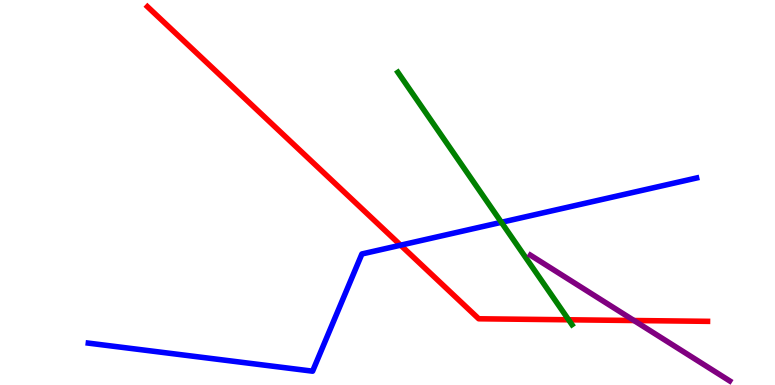[{'lines': ['blue', 'red'], 'intersections': [{'x': 5.17, 'y': 3.63}]}, {'lines': ['green', 'red'], 'intersections': [{'x': 7.34, 'y': 1.69}]}, {'lines': ['purple', 'red'], 'intersections': [{'x': 8.18, 'y': 1.67}]}, {'lines': ['blue', 'green'], 'intersections': [{'x': 6.47, 'y': 4.23}]}, {'lines': ['blue', 'purple'], 'intersections': []}, {'lines': ['green', 'purple'], 'intersections': []}]